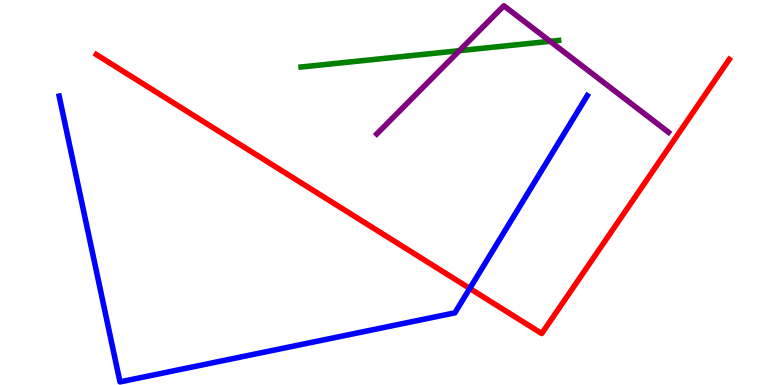[{'lines': ['blue', 'red'], 'intersections': [{'x': 6.06, 'y': 2.51}]}, {'lines': ['green', 'red'], 'intersections': []}, {'lines': ['purple', 'red'], 'intersections': []}, {'lines': ['blue', 'green'], 'intersections': []}, {'lines': ['blue', 'purple'], 'intersections': []}, {'lines': ['green', 'purple'], 'intersections': [{'x': 5.93, 'y': 8.68}, {'x': 7.1, 'y': 8.93}]}]